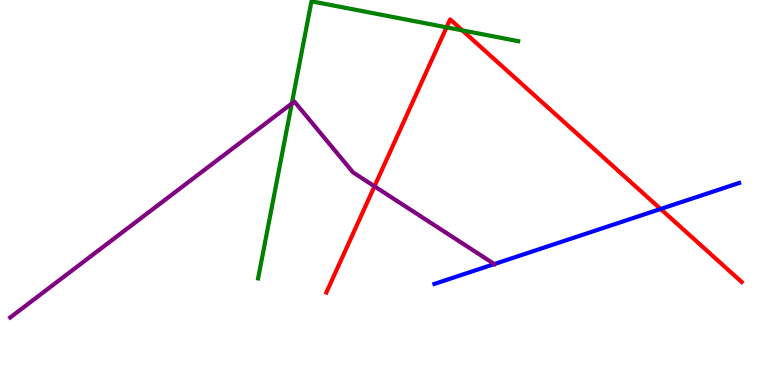[{'lines': ['blue', 'red'], 'intersections': [{'x': 8.52, 'y': 4.57}]}, {'lines': ['green', 'red'], 'intersections': [{'x': 5.76, 'y': 9.29}, {'x': 5.97, 'y': 9.21}]}, {'lines': ['purple', 'red'], 'intersections': [{'x': 4.83, 'y': 5.16}]}, {'lines': ['blue', 'green'], 'intersections': []}, {'lines': ['blue', 'purple'], 'intersections': [{'x': 6.38, 'y': 3.14}]}, {'lines': ['green', 'purple'], 'intersections': [{'x': 3.76, 'y': 7.31}]}]